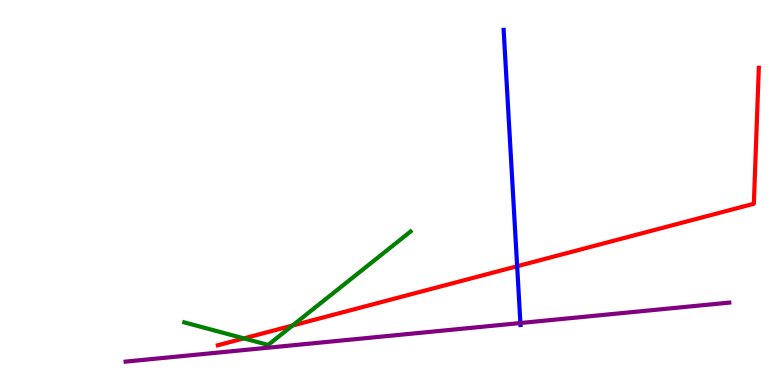[{'lines': ['blue', 'red'], 'intersections': [{'x': 6.67, 'y': 3.08}]}, {'lines': ['green', 'red'], 'intersections': [{'x': 3.15, 'y': 1.21}, {'x': 3.77, 'y': 1.54}]}, {'lines': ['purple', 'red'], 'intersections': []}, {'lines': ['blue', 'green'], 'intersections': []}, {'lines': ['blue', 'purple'], 'intersections': [{'x': 6.71, 'y': 1.61}]}, {'lines': ['green', 'purple'], 'intersections': []}]